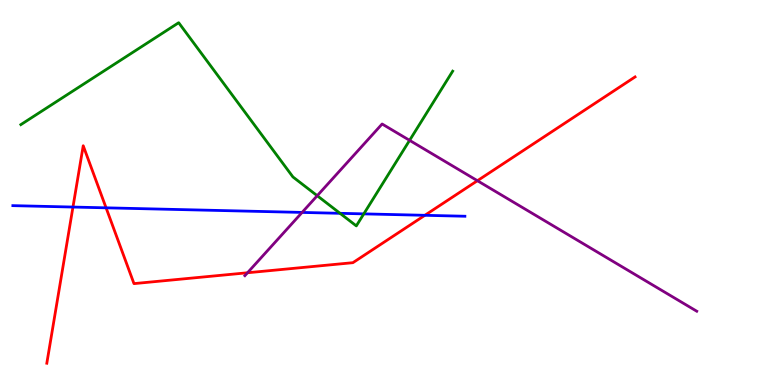[{'lines': ['blue', 'red'], 'intersections': [{'x': 0.941, 'y': 4.62}, {'x': 1.37, 'y': 4.6}, {'x': 5.48, 'y': 4.41}]}, {'lines': ['green', 'red'], 'intersections': []}, {'lines': ['purple', 'red'], 'intersections': [{'x': 3.19, 'y': 2.92}, {'x': 6.16, 'y': 5.31}]}, {'lines': ['blue', 'green'], 'intersections': [{'x': 4.39, 'y': 4.46}, {'x': 4.69, 'y': 4.44}]}, {'lines': ['blue', 'purple'], 'intersections': [{'x': 3.9, 'y': 4.48}]}, {'lines': ['green', 'purple'], 'intersections': [{'x': 4.09, 'y': 4.92}, {'x': 5.29, 'y': 6.35}]}]